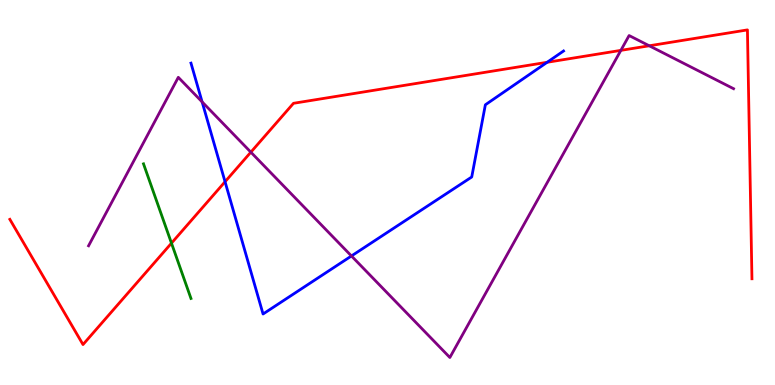[{'lines': ['blue', 'red'], 'intersections': [{'x': 2.9, 'y': 5.28}, {'x': 7.06, 'y': 8.38}]}, {'lines': ['green', 'red'], 'intersections': [{'x': 2.21, 'y': 3.68}]}, {'lines': ['purple', 'red'], 'intersections': [{'x': 3.24, 'y': 6.05}, {'x': 8.01, 'y': 8.69}, {'x': 8.38, 'y': 8.81}]}, {'lines': ['blue', 'green'], 'intersections': []}, {'lines': ['blue', 'purple'], 'intersections': [{'x': 2.61, 'y': 7.35}, {'x': 4.53, 'y': 3.35}]}, {'lines': ['green', 'purple'], 'intersections': []}]